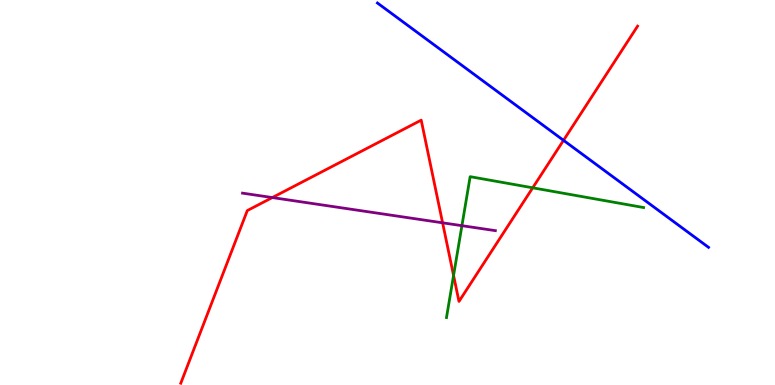[{'lines': ['blue', 'red'], 'intersections': [{'x': 7.27, 'y': 6.36}]}, {'lines': ['green', 'red'], 'intersections': [{'x': 5.85, 'y': 2.85}, {'x': 6.87, 'y': 5.12}]}, {'lines': ['purple', 'red'], 'intersections': [{'x': 3.51, 'y': 4.87}, {'x': 5.71, 'y': 4.21}]}, {'lines': ['blue', 'green'], 'intersections': []}, {'lines': ['blue', 'purple'], 'intersections': []}, {'lines': ['green', 'purple'], 'intersections': [{'x': 5.96, 'y': 4.14}]}]